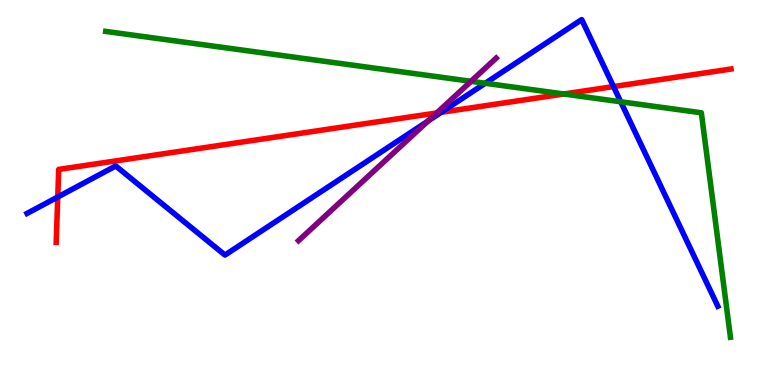[{'lines': ['blue', 'red'], 'intersections': [{'x': 0.745, 'y': 4.88}, {'x': 5.69, 'y': 7.08}, {'x': 7.92, 'y': 7.75}]}, {'lines': ['green', 'red'], 'intersections': [{'x': 7.27, 'y': 7.56}]}, {'lines': ['purple', 'red'], 'intersections': [{'x': 5.64, 'y': 7.07}]}, {'lines': ['blue', 'green'], 'intersections': [{'x': 6.26, 'y': 7.84}, {'x': 8.01, 'y': 7.36}]}, {'lines': ['blue', 'purple'], 'intersections': [{'x': 5.52, 'y': 6.86}]}, {'lines': ['green', 'purple'], 'intersections': [{'x': 6.08, 'y': 7.89}]}]